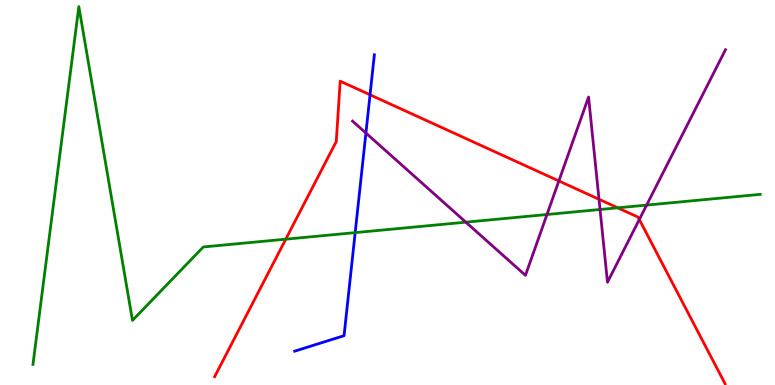[{'lines': ['blue', 'red'], 'intersections': [{'x': 4.77, 'y': 7.54}]}, {'lines': ['green', 'red'], 'intersections': [{'x': 3.69, 'y': 3.79}, {'x': 7.97, 'y': 4.6}]}, {'lines': ['purple', 'red'], 'intersections': [{'x': 7.21, 'y': 5.3}, {'x': 7.73, 'y': 4.82}, {'x': 8.25, 'y': 4.3}]}, {'lines': ['blue', 'green'], 'intersections': [{'x': 4.58, 'y': 3.96}]}, {'lines': ['blue', 'purple'], 'intersections': [{'x': 4.72, 'y': 6.54}]}, {'lines': ['green', 'purple'], 'intersections': [{'x': 6.01, 'y': 4.23}, {'x': 7.06, 'y': 4.43}, {'x': 7.74, 'y': 4.56}, {'x': 8.34, 'y': 4.67}]}]